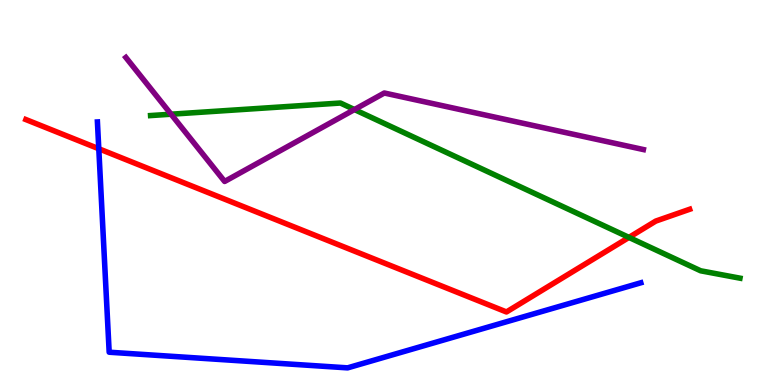[{'lines': ['blue', 'red'], 'intersections': [{'x': 1.27, 'y': 6.14}]}, {'lines': ['green', 'red'], 'intersections': [{'x': 8.12, 'y': 3.83}]}, {'lines': ['purple', 'red'], 'intersections': []}, {'lines': ['blue', 'green'], 'intersections': []}, {'lines': ['blue', 'purple'], 'intersections': []}, {'lines': ['green', 'purple'], 'intersections': [{'x': 2.21, 'y': 7.03}, {'x': 4.57, 'y': 7.15}]}]